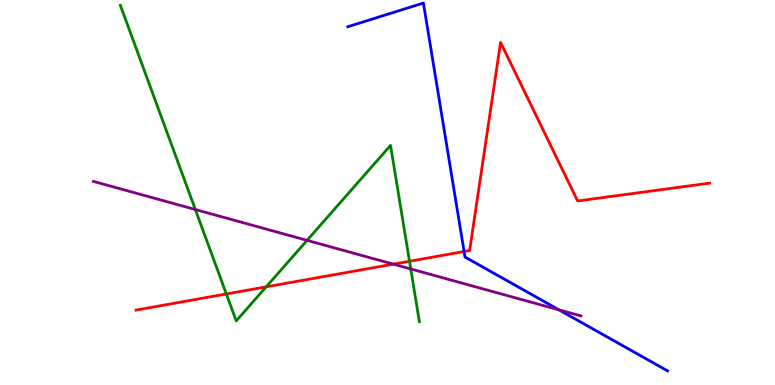[{'lines': ['blue', 'red'], 'intersections': [{'x': 5.99, 'y': 3.47}]}, {'lines': ['green', 'red'], 'intersections': [{'x': 2.92, 'y': 2.36}, {'x': 3.43, 'y': 2.55}, {'x': 5.28, 'y': 3.21}]}, {'lines': ['purple', 'red'], 'intersections': [{'x': 5.08, 'y': 3.14}]}, {'lines': ['blue', 'green'], 'intersections': []}, {'lines': ['blue', 'purple'], 'intersections': [{'x': 7.21, 'y': 1.95}]}, {'lines': ['green', 'purple'], 'intersections': [{'x': 2.52, 'y': 4.56}, {'x': 3.96, 'y': 3.76}, {'x': 5.3, 'y': 3.01}]}]